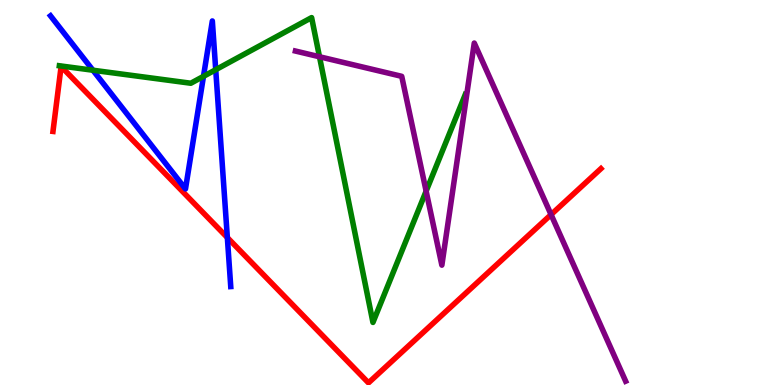[{'lines': ['blue', 'red'], 'intersections': [{'x': 2.93, 'y': 3.83}]}, {'lines': ['green', 'red'], 'intersections': []}, {'lines': ['purple', 'red'], 'intersections': [{'x': 7.11, 'y': 4.43}]}, {'lines': ['blue', 'green'], 'intersections': [{'x': 1.2, 'y': 8.18}, {'x': 2.63, 'y': 8.02}, {'x': 2.78, 'y': 8.19}]}, {'lines': ['blue', 'purple'], 'intersections': []}, {'lines': ['green', 'purple'], 'intersections': [{'x': 4.12, 'y': 8.53}, {'x': 5.5, 'y': 5.04}]}]